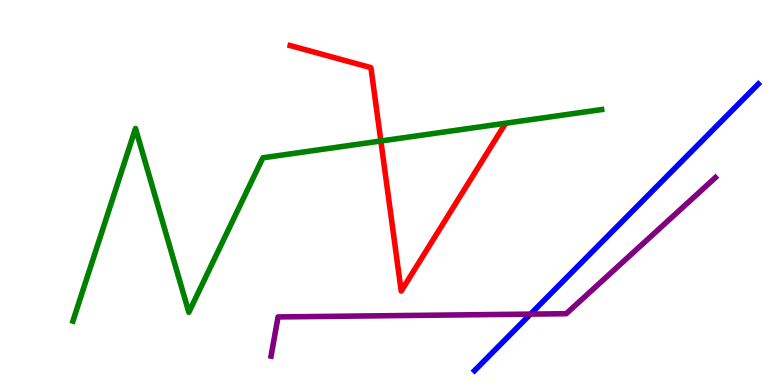[{'lines': ['blue', 'red'], 'intersections': []}, {'lines': ['green', 'red'], 'intersections': [{'x': 4.91, 'y': 6.34}]}, {'lines': ['purple', 'red'], 'intersections': []}, {'lines': ['blue', 'green'], 'intersections': []}, {'lines': ['blue', 'purple'], 'intersections': [{'x': 6.85, 'y': 1.84}]}, {'lines': ['green', 'purple'], 'intersections': []}]